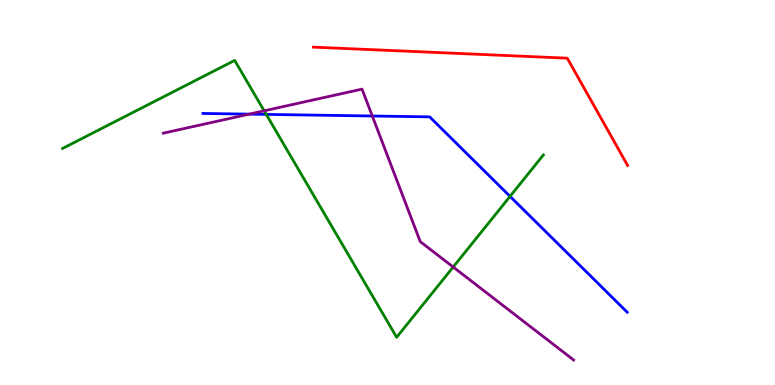[{'lines': ['blue', 'red'], 'intersections': []}, {'lines': ['green', 'red'], 'intersections': []}, {'lines': ['purple', 'red'], 'intersections': []}, {'lines': ['blue', 'green'], 'intersections': [{'x': 3.44, 'y': 7.03}, {'x': 6.58, 'y': 4.9}]}, {'lines': ['blue', 'purple'], 'intersections': [{'x': 3.22, 'y': 7.04}, {'x': 4.8, 'y': 6.99}]}, {'lines': ['green', 'purple'], 'intersections': [{'x': 3.41, 'y': 7.12}, {'x': 5.85, 'y': 3.06}]}]